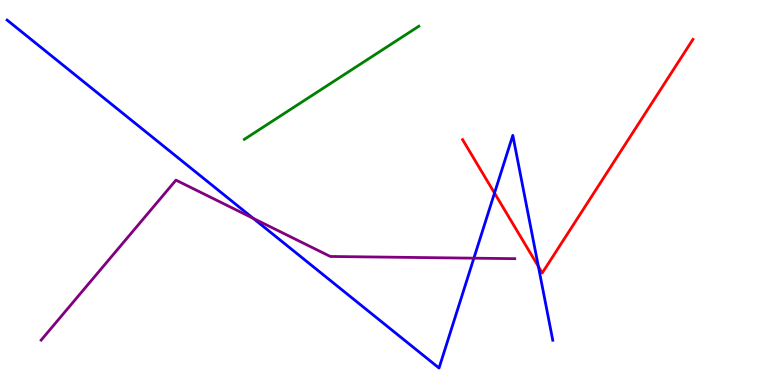[{'lines': ['blue', 'red'], 'intersections': [{'x': 6.38, 'y': 4.99}, {'x': 6.95, 'y': 3.08}]}, {'lines': ['green', 'red'], 'intersections': []}, {'lines': ['purple', 'red'], 'intersections': []}, {'lines': ['blue', 'green'], 'intersections': []}, {'lines': ['blue', 'purple'], 'intersections': [{'x': 3.27, 'y': 4.33}, {'x': 6.11, 'y': 3.29}]}, {'lines': ['green', 'purple'], 'intersections': []}]